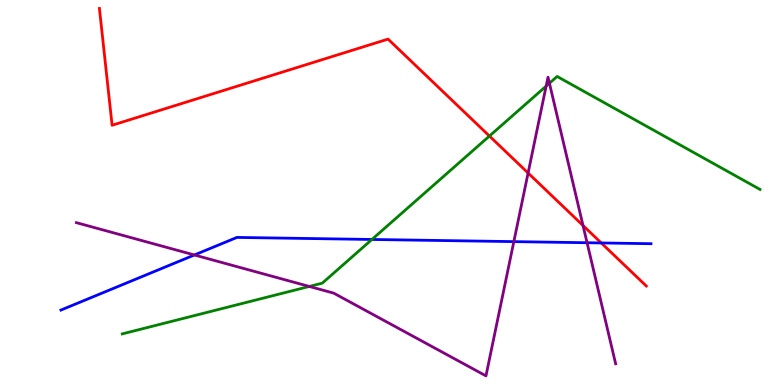[{'lines': ['blue', 'red'], 'intersections': [{'x': 7.76, 'y': 3.69}]}, {'lines': ['green', 'red'], 'intersections': [{'x': 6.32, 'y': 6.47}]}, {'lines': ['purple', 'red'], 'intersections': [{'x': 6.81, 'y': 5.51}, {'x': 7.52, 'y': 4.14}]}, {'lines': ['blue', 'green'], 'intersections': [{'x': 4.8, 'y': 3.78}]}, {'lines': ['blue', 'purple'], 'intersections': [{'x': 2.51, 'y': 3.38}, {'x': 6.63, 'y': 3.72}, {'x': 7.58, 'y': 3.7}]}, {'lines': ['green', 'purple'], 'intersections': [{'x': 3.99, 'y': 2.56}, {'x': 7.05, 'y': 7.76}, {'x': 7.09, 'y': 7.84}]}]